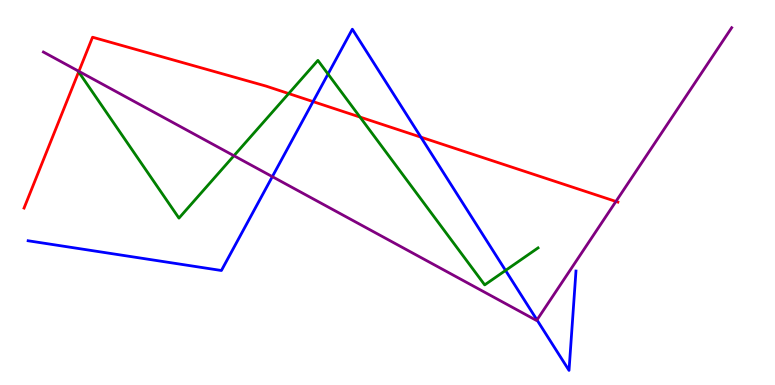[{'lines': ['blue', 'red'], 'intersections': [{'x': 4.04, 'y': 7.36}, {'x': 5.43, 'y': 6.44}]}, {'lines': ['green', 'red'], 'intersections': [{'x': 1.01, 'y': 8.13}, {'x': 3.73, 'y': 7.57}, {'x': 4.65, 'y': 6.96}]}, {'lines': ['purple', 'red'], 'intersections': [{'x': 1.02, 'y': 8.15}, {'x': 7.95, 'y': 4.77}]}, {'lines': ['blue', 'green'], 'intersections': [{'x': 4.23, 'y': 8.08}, {'x': 6.52, 'y': 2.98}]}, {'lines': ['blue', 'purple'], 'intersections': [{'x': 3.51, 'y': 5.41}, {'x': 6.93, 'y': 1.69}]}, {'lines': ['green', 'purple'], 'intersections': [{'x': 3.02, 'y': 5.95}]}]